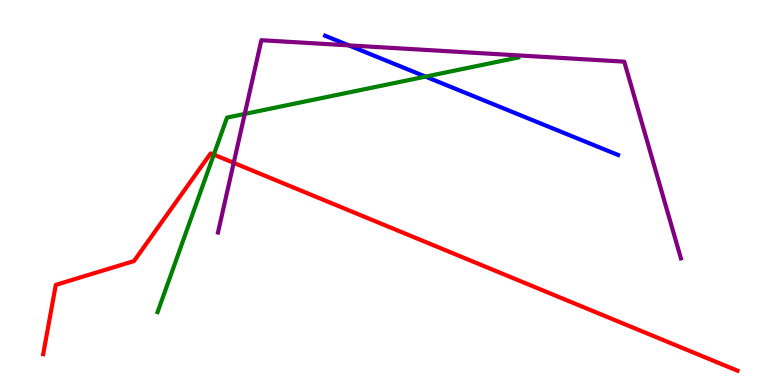[{'lines': ['blue', 'red'], 'intersections': []}, {'lines': ['green', 'red'], 'intersections': [{'x': 2.76, 'y': 5.98}]}, {'lines': ['purple', 'red'], 'intersections': [{'x': 3.02, 'y': 5.77}]}, {'lines': ['blue', 'green'], 'intersections': [{'x': 5.49, 'y': 8.01}]}, {'lines': ['blue', 'purple'], 'intersections': [{'x': 4.5, 'y': 8.82}]}, {'lines': ['green', 'purple'], 'intersections': [{'x': 3.16, 'y': 7.04}]}]